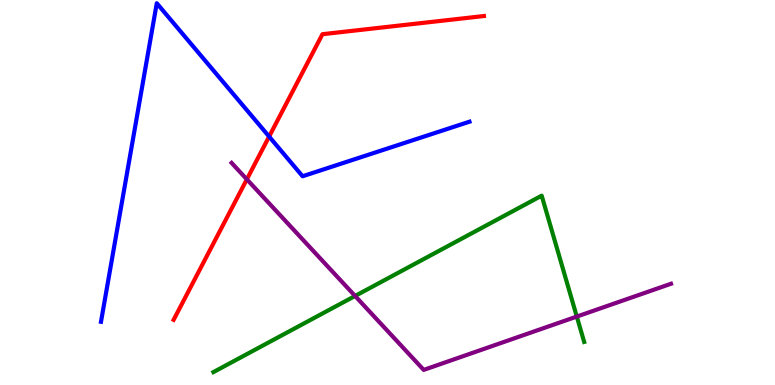[{'lines': ['blue', 'red'], 'intersections': [{'x': 3.47, 'y': 6.45}]}, {'lines': ['green', 'red'], 'intersections': []}, {'lines': ['purple', 'red'], 'intersections': [{'x': 3.18, 'y': 5.34}]}, {'lines': ['blue', 'green'], 'intersections': []}, {'lines': ['blue', 'purple'], 'intersections': []}, {'lines': ['green', 'purple'], 'intersections': [{'x': 4.58, 'y': 2.31}, {'x': 7.44, 'y': 1.78}]}]